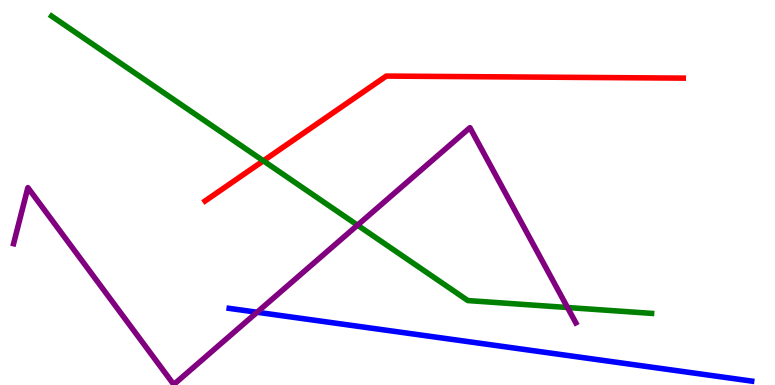[{'lines': ['blue', 'red'], 'intersections': []}, {'lines': ['green', 'red'], 'intersections': [{'x': 3.4, 'y': 5.82}]}, {'lines': ['purple', 'red'], 'intersections': []}, {'lines': ['blue', 'green'], 'intersections': []}, {'lines': ['blue', 'purple'], 'intersections': [{'x': 3.32, 'y': 1.89}]}, {'lines': ['green', 'purple'], 'intersections': [{'x': 4.61, 'y': 4.15}, {'x': 7.32, 'y': 2.01}]}]